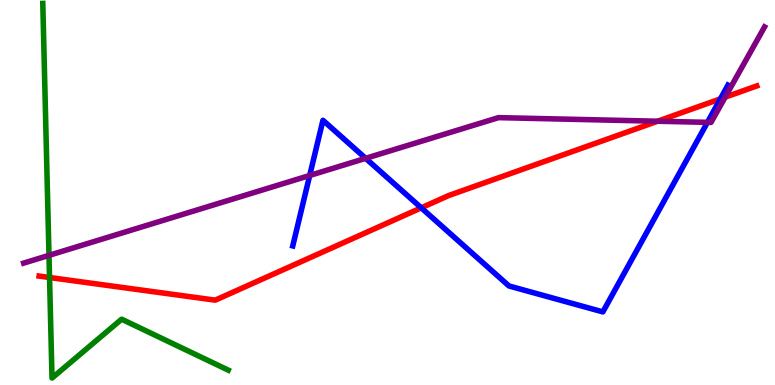[{'lines': ['blue', 'red'], 'intersections': [{'x': 5.44, 'y': 4.6}, {'x': 9.3, 'y': 7.43}]}, {'lines': ['green', 'red'], 'intersections': [{'x': 0.639, 'y': 2.79}]}, {'lines': ['purple', 'red'], 'intersections': [{'x': 8.48, 'y': 6.85}, {'x': 9.36, 'y': 7.48}]}, {'lines': ['blue', 'green'], 'intersections': []}, {'lines': ['blue', 'purple'], 'intersections': [{'x': 4.0, 'y': 5.44}, {'x': 4.72, 'y': 5.89}, {'x': 9.13, 'y': 6.82}]}, {'lines': ['green', 'purple'], 'intersections': [{'x': 0.632, 'y': 3.37}]}]